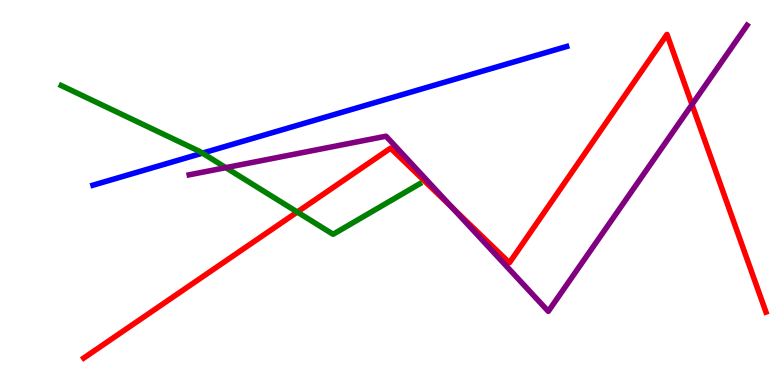[{'lines': ['blue', 'red'], 'intersections': []}, {'lines': ['green', 'red'], 'intersections': [{'x': 3.84, 'y': 4.49}]}, {'lines': ['purple', 'red'], 'intersections': [{'x': 5.83, 'y': 4.61}, {'x': 8.93, 'y': 7.28}]}, {'lines': ['blue', 'green'], 'intersections': [{'x': 2.61, 'y': 6.02}]}, {'lines': ['blue', 'purple'], 'intersections': []}, {'lines': ['green', 'purple'], 'intersections': [{'x': 2.91, 'y': 5.65}]}]